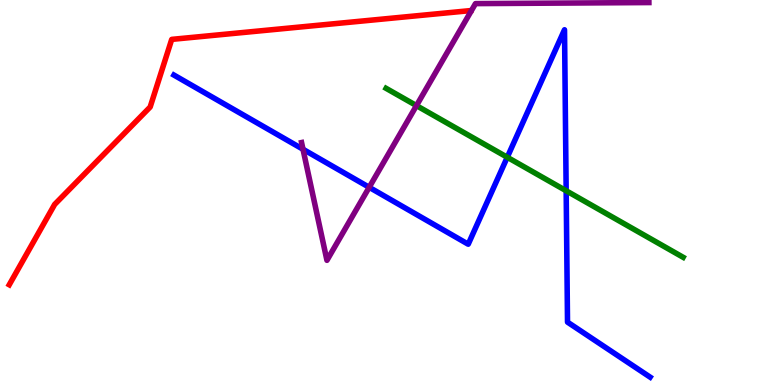[{'lines': ['blue', 'red'], 'intersections': []}, {'lines': ['green', 'red'], 'intersections': []}, {'lines': ['purple', 'red'], 'intersections': []}, {'lines': ['blue', 'green'], 'intersections': [{'x': 6.55, 'y': 5.92}, {'x': 7.31, 'y': 5.05}]}, {'lines': ['blue', 'purple'], 'intersections': [{'x': 3.91, 'y': 6.12}, {'x': 4.76, 'y': 5.13}]}, {'lines': ['green', 'purple'], 'intersections': [{'x': 5.37, 'y': 7.26}]}]